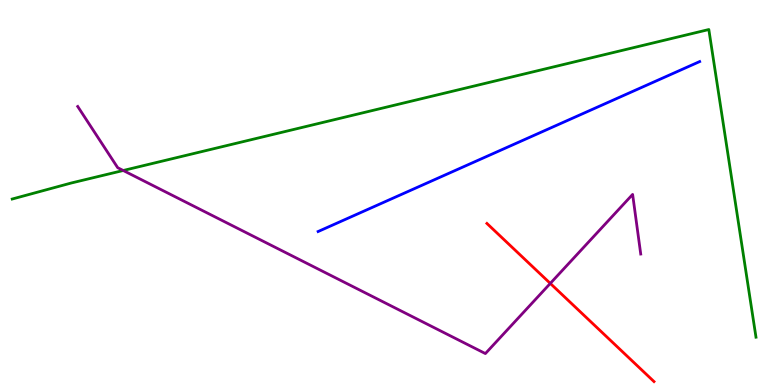[{'lines': ['blue', 'red'], 'intersections': []}, {'lines': ['green', 'red'], 'intersections': []}, {'lines': ['purple', 'red'], 'intersections': [{'x': 7.1, 'y': 2.64}]}, {'lines': ['blue', 'green'], 'intersections': []}, {'lines': ['blue', 'purple'], 'intersections': []}, {'lines': ['green', 'purple'], 'intersections': [{'x': 1.59, 'y': 5.57}]}]